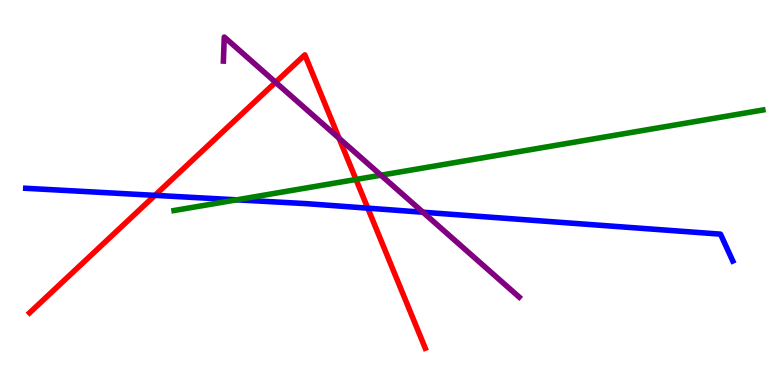[{'lines': ['blue', 'red'], 'intersections': [{'x': 2.0, 'y': 4.93}, {'x': 4.75, 'y': 4.59}]}, {'lines': ['green', 'red'], 'intersections': [{'x': 4.59, 'y': 5.34}]}, {'lines': ['purple', 'red'], 'intersections': [{'x': 3.56, 'y': 7.86}, {'x': 4.38, 'y': 6.41}]}, {'lines': ['blue', 'green'], 'intersections': [{'x': 3.05, 'y': 4.81}]}, {'lines': ['blue', 'purple'], 'intersections': [{'x': 5.46, 'y': 4.49}]}, {'lines': ['green', 'purple'], 'intersections': [{'x': 4.92, 'y': 5.45}]}]